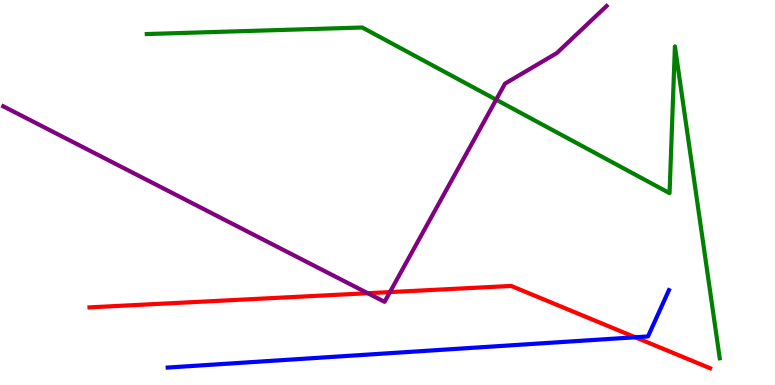[{'lines': ['blue', 'red'], 'intersections': [{'x': 8.2, 'y': 1.24}]}, {'lines': ['green', 'red'], 'intersections': []}, {'lines': ['purple', 'red'], 'intersections': [{'x': 4.75, 'y': 2.38}, {'x': 5.03, 'y': 2.41}]}, {'lines': ['blue', 'green'], 'intersections': []}, {'lines': ['blue', 'purple'], 'intersections': []}, {'lines': ['green', 'purple'], 'intersections': [{'x': 6.4, 'y': 7.41}]}]